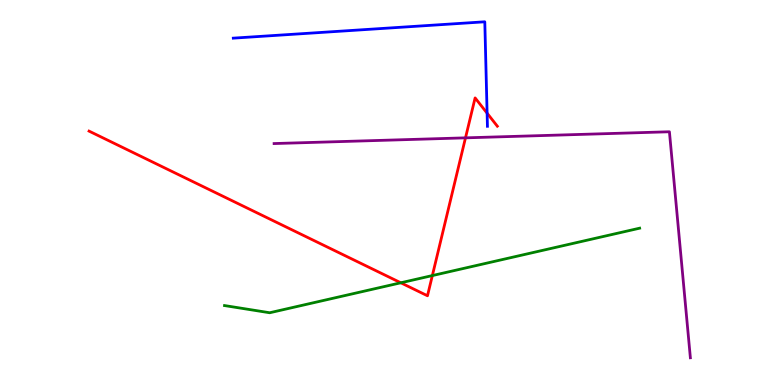[{'lines': ['blue', 'red'], 'intersections': [{'x': 6.29, 'y': 7.06}]}, {'lines': ['green', 'red'], 'intersections': [{'x': 5.17, 'y': 2.66}, {'x': 5.58, 'y': 2.84}]}, {'lines': ['purple', 'red'], 'intersections': [{'x': 6.01, 'y': 6.42}]}, {'lines': ['blue', 'green'], 'intersections': []}, {'lines': ['blue', 'purple'], 'intersections': []}, {'lines': ['green', 'purple'], 'intersections': []}]